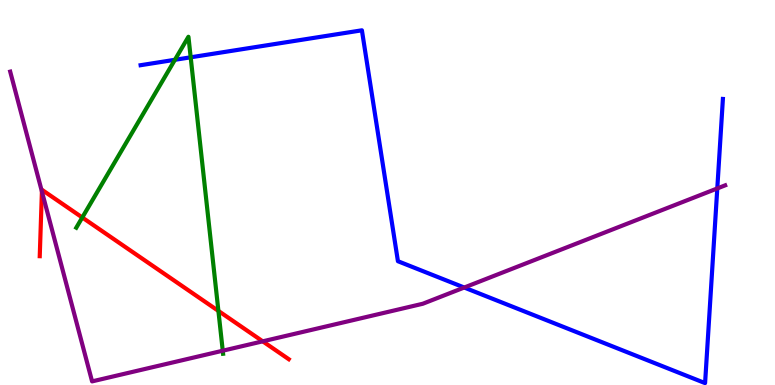[{'lines': ['blue', 'red'], 'intersections': []}, {'lines': ['green', 'red'], 'intersections': [{'x': 1.06, 'y': 4.35}, {'x': 2.82, 'y': 1.92}]}, {'lines': ['purple', 'red'], 'intersections': [{'x': 0.541, 'y': 5.03}, {'x': 3.39, 'y': 1.13}]}, {'lines': ['blue', 'green'], 'intersections': [{'x': 2.26, 'y': 8.45}, {'x': 2.46, 'y': 8.51}]}, {'lines': ['blue', 'purple'], 'intersections': [{'x': 5.99, 'y': 2.53}, {'x': 9.26, 'y': 5.11}]}, {'lines': ['green', 'purple'], 'intersections': [{'x': 2.87, 'y': 0.891}]}]